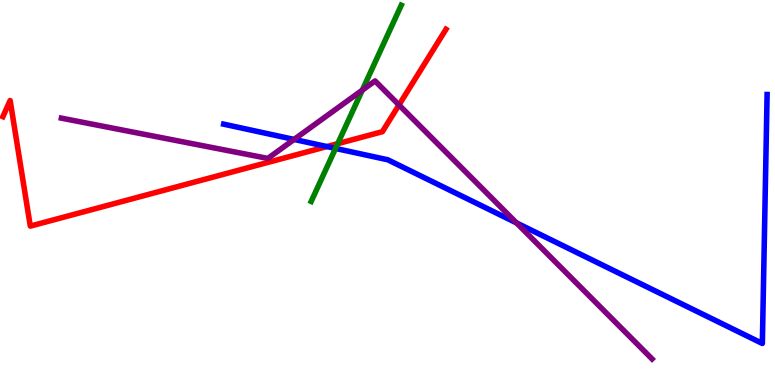[{'lines': ['blue', 'red'], 'intersections': [{'x': 4.22, 'y': 6.19}]}, {'lines': ['green', 'red'], 'intersections': [{'x': 4.36, 'y': 6.27}]}, {'lines': ['purple', 'red'], 'intersections': [{'x': 5.15, 'y': 7.27}]}, {'lines': ['blue', 'green'], 'intersections': [{'x': 4.33, 'y': 6.14}]}, {'lines': ['blue', 'purple'], 'intersections': [{'x': 3.79, 'y': 6.38}, {'x': 6.66, 'y': 4.21}]}, {'lines': ['green', 'purple'], 'intersections': [{'x': 4.67, 'y': 7.66}]}]